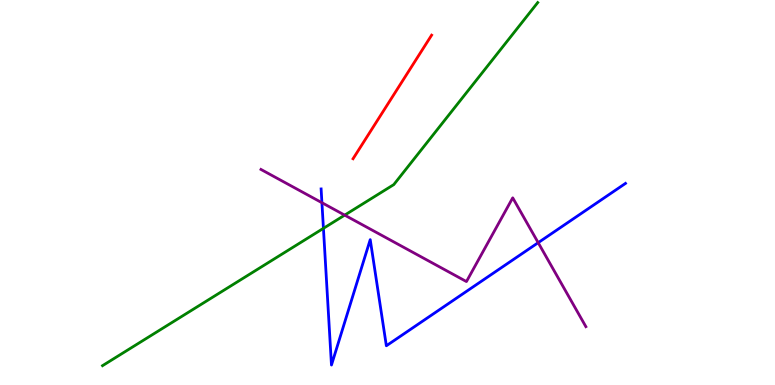[{'lines': ['blue', 'red'], 'intersections': []}, {'lines': ['green', 'red'], 'intersections': []}, {'lines': ['purple', 'red'], 'intersections': []}, {'lines': ['blue', 'green'], 'intersections': [{'x': 4.17, 'y': 4.07}]}, {'lines': ['blue', 'purple'], 'intersections': [{'x': 4.15, 'y': 4.73}, {'x': 6.94, 'y': 3.7}]}, {'lines': ['green', 'purple'], 'intersections': [{'x': 4.45, 'y': 4.41}]}]